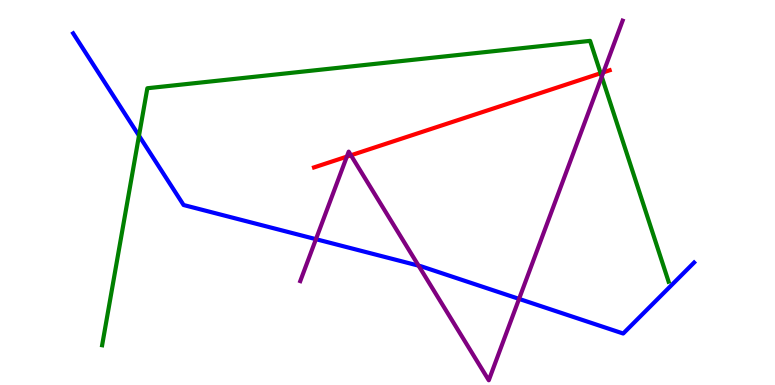[{'lines': ['blue', 'red'], 'intersections': []}, {'lines': ['green', 'red'], 'intersections': [{'x': 7.75, 'y': 8.1}]}, {'lines': ['purple', 'red'], 'intersections': [{'x': 4.48, 'y': 5.93}, {'x': 4.53, 'y': 5.97}, {'x': 7.79, 'y': 8.12}]}, {'lines': ['blue', 'green'], 'intersections': [{'x': 1.79, 'y': 6.48}]}, {'lines': ['blue', 'purple'], 'intersections': [{'x': 4.08, 'y': 3.79}, {'x': 5.4, 'y': 3.1}, {'x': 6.7, 'y': 2.24}]}, {'lines': ['green', 'purple'], 'intersections': [{'x': 7.76, 'y': 8.01}]}]